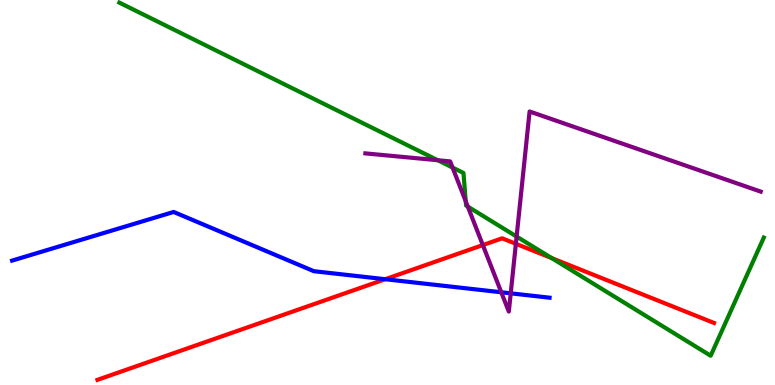[{'lines': ['blue', 'red'], 'intersections': [{'x': 4.97, 'y': 2.75}]}, {'lines': ['green', 'red'], 'intersections': [{'x': 7.12, 'y': 3.3}]}, {'lines': ['purple', 'red'], 'intersections': [{'x': 6.23, 'y': 3.63}, {'x': 6.66, 'y': 3.67}]}, {'lines': ['blue', 'green'], 'intersections': []}, {'lines': ['blue', 'purple'], 'intersections': [{'x': 6.47, 'y': 2.41}, {'x': 6.59, 'y': 2.38}]}, {'lines': ['green', 'purple'], 'intersections': [{'x': 5.65, 'y': 5.84}, {'x': 5.84, 'y': 5.65}, {'x': 6.01, 'y': 4.77}, {'x': 6.04, 'y': 4.63}, {'x': 6.67, 'y': 3.86}]}]